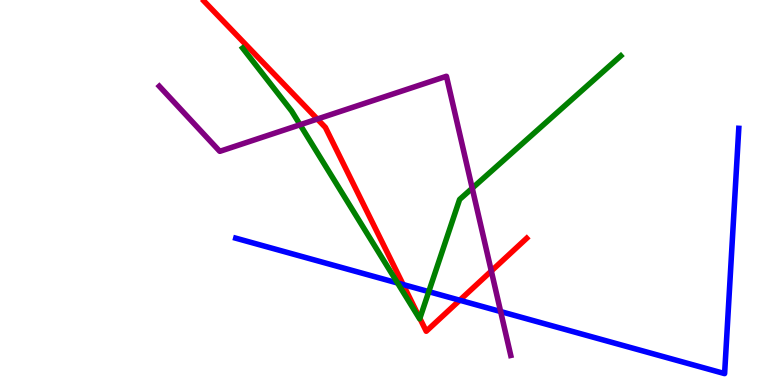[{'lines': ['blue', 'red'], 'intersections': [{'x': 5.2, 'y': 2.61}, {'x': 5.93, 'y': 2.2}]}, {'lines': ['green', 'red'], 'intersections': [{'x': 5.42, 'y': 1.73}]}, {'lines': ['purple', 'red'], 'intersections': [{'x': 4.09, 'y': 6.91}, {'x': 6.34, 'y': 2.96}]}, {'lines': ['blue', 'green'], 'intersections': [{'x': 5.13, 'y': 2.65}, {'x': 5.53, 'y': 2.42}]}, {'lines': ['blue', 'purple'], 'intersections': [{'x': 6.46, 'y': 1.91}]}, {'lines': ['green', 'purple'], 'intersections': [{'x': 3.87, 'y': 6.76}, {'x': 6.09, 'y': 5.11}]}]